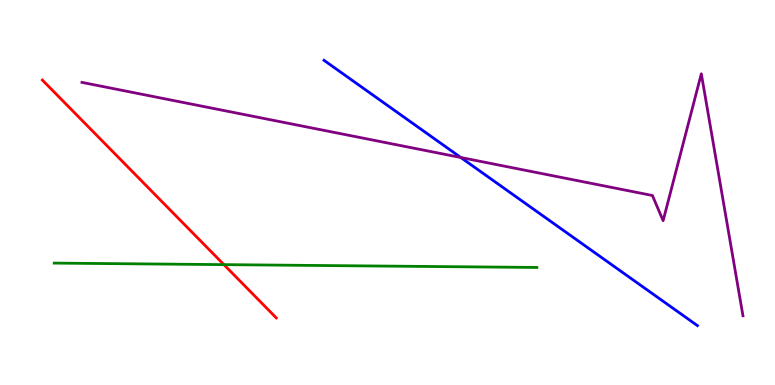[{'lines': ['blue', 'red'], 'intersections': []}, {'lines': ['green', 'red'], 'intersections': [{'x': 2.89, 'y': 3.13}]}, {'lines': ['purple', 'red'], 'intersections': []}, {'lines': ['blue', 'green'], 'intersections': []}, {'lines': ['blue', 'purple'], 'intersections': [{'x': 5.95, 'y': 5.91}]}, {'lines': ['green', 'purple'], 'intersections': []}]